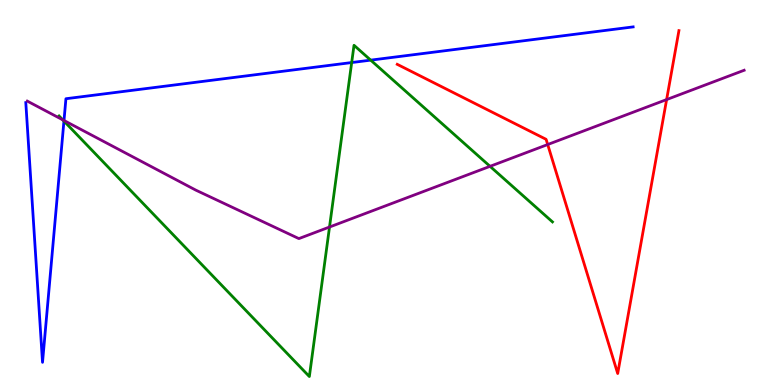[{'lines': ['blue', 'red'], 'intersections': []}, {'lines': ['green', 'red'], 'intersections': []}, {'lines': ['purple', 'red'], 'intersections': [{'x': 7.07, 'y': 6.25}, {'x': 8.6, 'y': 7.41}]}, {'lines': ['blue', 'green'], 'intersections': [{'x': 0.825, 'y': 6.86}, {'x': 4.54, 'y': 8.38}, {'x': 4.78, 'y': 8.44}]}, {'lines': ['blue', 'purple'], 'intersections': [{'x': 0.826, 'y': 6.87}]}, {'lines': ['green', 'purple'], 'intersections': [{'x': 0.81, 'y': 6.89}, {'x': 4.25, 'y': 4.1}, {'x': 6.32, 'y': 5.68}]}]